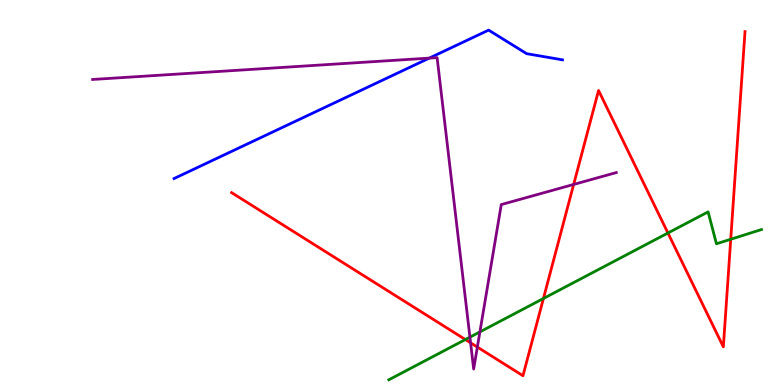[{'lines': ['blue', 'red'], 'intersections': []}, {'lines': ['green', 'red'], 'intersections': [{'x': 6.0, 'y': 1.18}, {'x': 7.01, 'y': 2.25}, {'x': 8.62, 'y': 3.95}, {'x': 9.43, 'y': 3.79}]}, {'lines': ['purple', 'red'], 'intersections': [{'x': 6.07, 'y': 1.1}, {'x': 6.16, 'y': 0.985}, {'x': 7.4, 'y': 5.21}]}, {'lines': ['blue', 'green'], 'intersections': []}, {'lines': ['blue', 'purple'], 'intersections': [{'x': 5.54, 'y': 8.49}]}, {'lines': ['green', 'purple'], 'intersections': [{'x': 6.06, 'y': 1.24}, {'x': 6.19, 'y': 1.38}]}]